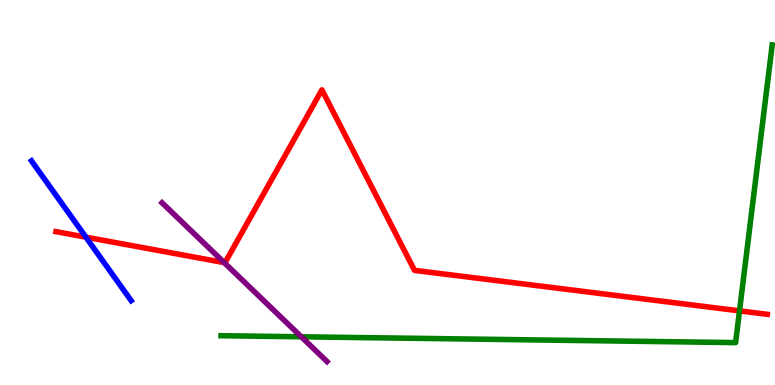[{'lines': ['blue', 'red'], 'intersections': [{'x': 1.11, 'y': 3.84}]}, {'lines': ['green', 'red'], 'intersections': [{'x': 9.54, 'y': 1.93}]}, {'lines': ['purple', 'red'], 'intersections': [{'x': 2.89, 'y': 3.18}]}, {'lines': ['blue', 'green'], 'intersections': []}, {'lines': ['blue', 'purple'], 'intersections': []}, {'lines': ['green', 'purple'], 'intersections': [{'x': 3.89, 'y': 1.25}]}]